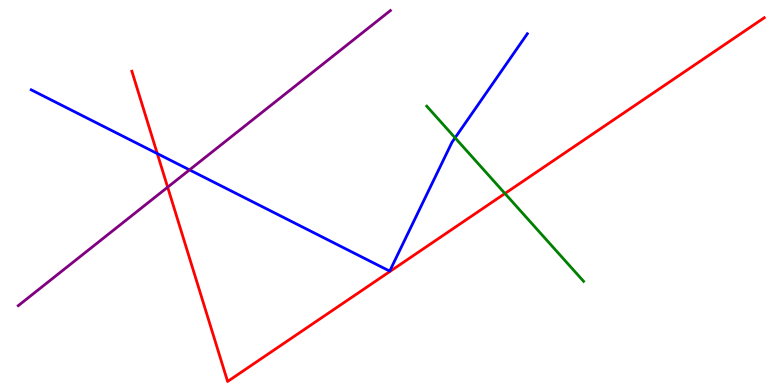[{'lines': ['blue', 'red'], 'intersections': [{'x': 2.03, 'y': 6.01}]}, {'lines': ['green', 'red'], 'intersections': [{'x': 6.52, 'y': 4.97}]}, {'lines': ['purple', 'red'], 'intersections': [{'x': 2.16, 'y': 5.14}]}, {'lines': ['blue', 'green'], 'intersections': [{'x': 5.87, 'y': 6.42}]}, {'lines': ['blue', 'purple'], 'intersections': [{'x': 2.45, 'y': 5.59}]}, {'lines': ['green', 'purple'], 'intersections': []}]